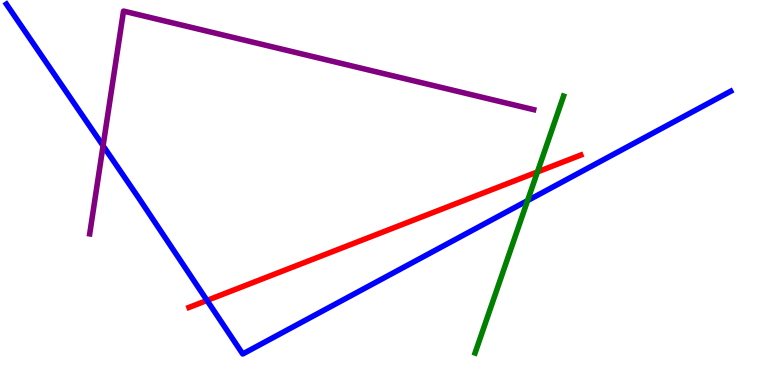[{'lines': ['blue', 'red'], 'intersections': [{'x': 2.67, 'y': 2.2}]}, {'lines': ['green', 'red'], 'intersections': [{'x': 6.93, 'y': 5.53}]}, {'lines': ['purple', 'red'], 'intersections': []}, {'lines': ['blue', 'green'], 'intersections': [{'x': 6.81, 'y': 4.79}]}, {'lines': ['blue', 'purple'], 'intersections': [{'x': 1.33, 'y': 6.21}]}, {'lines': ['green', 'purple'], 'intersections': []}]